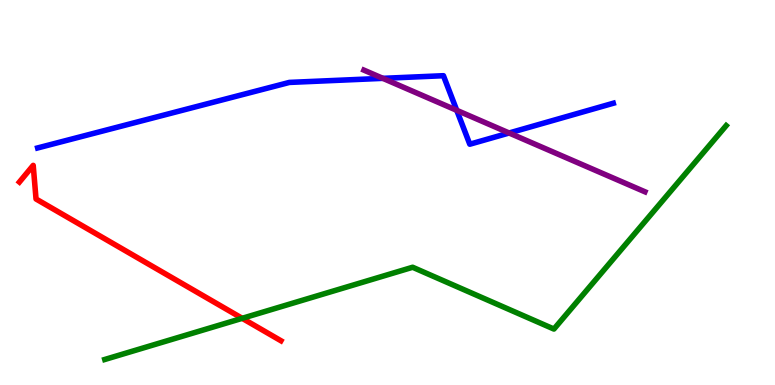[{'lines': ['blue', 'red'], 'intersections': []}, {'lines': ['green', 'red'], 'intersections': [{'x': 3.13, 'y': 1.73}]}, {'lines': ['purple', 'red'], 'intersections': []}, {'lines': ['blue', 'green'], 'intersections': []}, {'lines': ['blue', 'purple'], 'intersections': [{'x': 4.94, 'y': 7.97}, {'x': 5.89, 'y': 7.13}, {'x': 6.57, 'y': 6.55}]}, {'lines': ['green', 'purple'], 'intersections': []}]